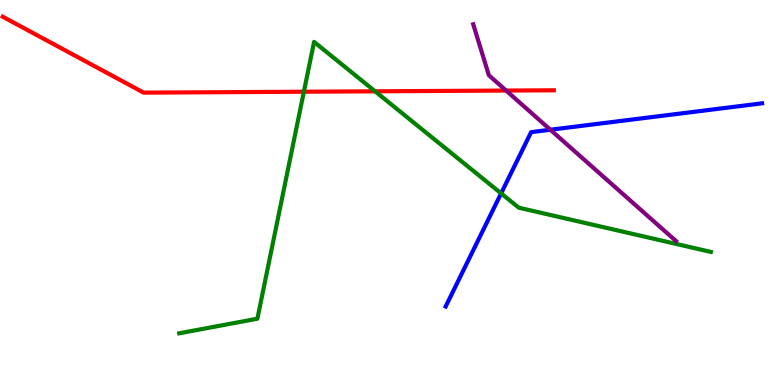[{'lines': ['blue', 'red'], 'intersections': []}, {'lines': ['green', 'red'], 'intersections': [{'x': 3.92, 'y': 7.62}, {'x': 4.84, 'y': 7.63}]}, {'lines': ['purple', 'red'], 'intersections': [{'x': 6.53, 'y': 7.65}]}, {'lines': ['blue', 'green'], 'intersections': [{'x': 6.47, 'y': 4.98}]}, {'lines': ['blue', 'purple'], 'intersections': [{'x': 7.1, 'y': 6.63}]}, {'lines': ['green', 'purple'], 'intersections': []}]